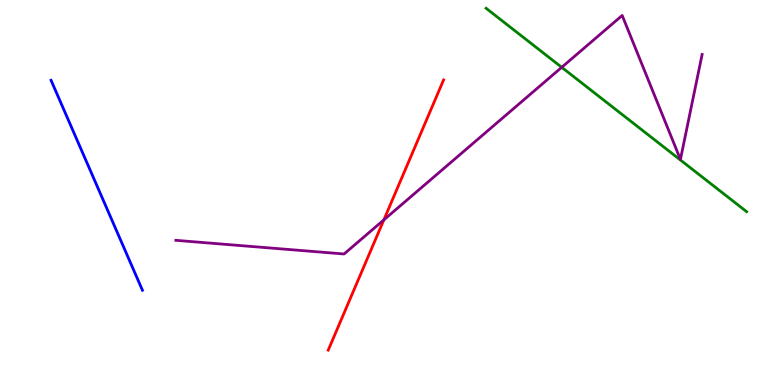[{'lines': ['blue', 'red'], 'intersections': []}, {'lines': ['green', 'red'], 'intersections': []}, {'lines': ['purple', 'red'], 'intersections': [{'x': 4.95, 'y': 4.29}]}, {'lines': ['blue', 'green'], 'intersections': []}, {'lines': ['blue', 'purple'], 'intersections': []}, {'lines': ['green', 'purple'], 'intersections': [{'x': 7.25, 'y': 8.25}]}]